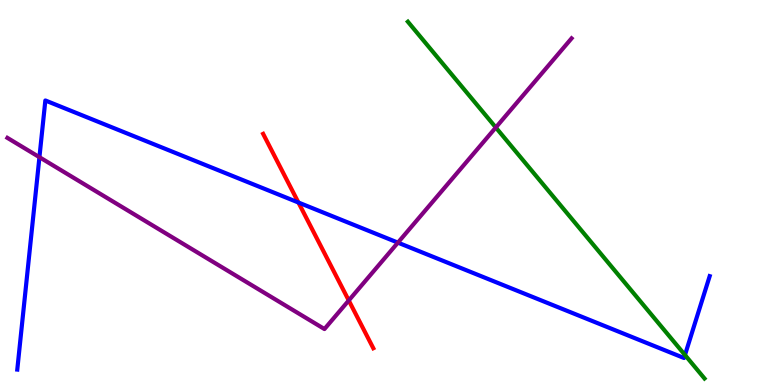[{'lines': ['blue', 'red'], 'intersections': [{'x': 3.85, 'y': 4.74}]}, {'lines': ['green', 'red'], 'intersections': []}, {'lines': ['purple', 'red'], 'intersections': [{'x': 4.5, 'y': 2.2}]}, {'lines': ['blue', 'green'], 'intersections': [{'x': 8.84, 'y': 0.779}]}, {'lines': ['blue', 'purple'], 'intersections': [{'x': 0.509, 'y': 5.92}, {'x': 5.13, 'y': 3.7}]}, {'lines': ['green', 'purple'], 'intersections': [{'x': 6.4, 'y': 6.69}]}]